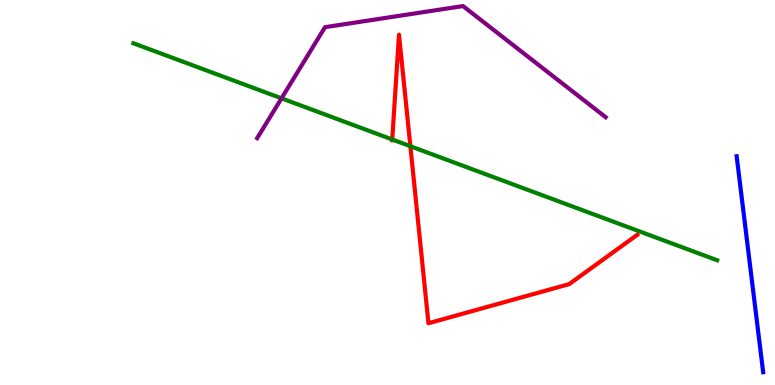[{'lines': ['blue', 'red'], 'intersections': []}, {'lines': ['green', 'red'], 'intersections': [{'x': 5.06, 'y': 6.38}, {'x': 5.3, 'y': 6.2}]}, {'lines': ['purple', 'red'], 'intersections': []}, {'lines': ['blue', 'green'], 'intersections': []}, {'lines': ['blue', 'purple'], 'intersections': []}, {'lines': ['green', 'purple'], 'intersections': [{'x': 3.63, 'y': 7.45}]}]